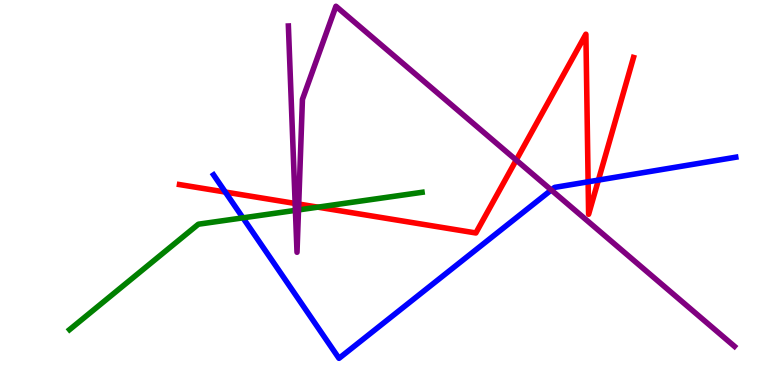[{'lines': ['blue', 'red'], 'intersections': [{'x': 2.91, 'y': 5.01}, {'x': 7.59, 'y': 5.28}, {'x': 7.72, 'y': 5.32}]}, {'lines': ['green', 'red'], 'intersections': [{'x': 4.1, 'y': 4.62}]}, {'lines': ['purple', 'red'], 'intersections': [{'x': 3.81, 'y': 4.72}, {'x': 3.85, 'y': 4.7}, {'x': 6.66, 'y': 5.84}]}, {'lines': ['blue', 'green'], 'intersections': [{'x': 3.13, 'y': 4.34}]}, {'lines': ['blue', 'purple'], 'intersections': [{'x': 7.11, 'y': 5.06}]}, {'lines': ['green', 'purple'], 'intersections': [{'x': 3.81, 'y': 4.54}, {'x': 3.85, 'y': 4.55}]}]